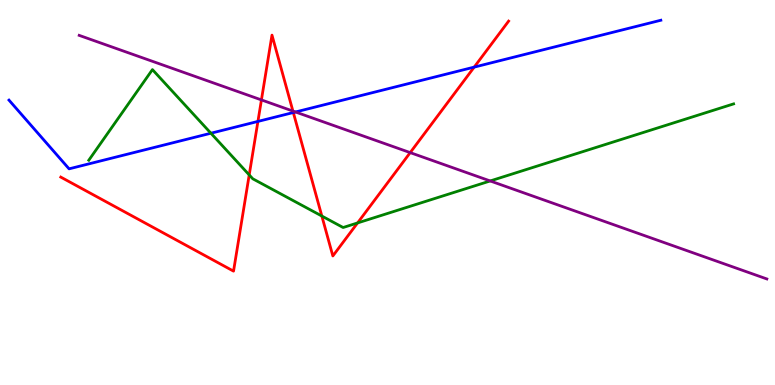[{'lines': ['blue', 'red'], 'intersections': [{'x': 3.33, 'y': 6.85}, {'x': 3.78, 'y': 7.08}, {'x': 6.12, 'y': 8.26}]}, {'lines': ['green', 'red'], 'intersections': [{'x': 3.22, 'y': 5.46}, {'x': 4.15, 'y': 4.39}, {'x': 4.61, 'y': 4.21}]}, {'lines': ['purple', 'red'], 'intersections': [{'x': 3.37, 'y': 7.4}, {'x': 3.78, 'y': 7.11}, {'x': 5.29, 'y': 6.04}]}, {'lines': ['blue', 'green'], 'intersections': [{'x': 2.72, 'y': 6.54}]}, {'lines': ['blue', 'purple'], 'intersections': [{'x': 3.81, 'y': 7.09}]}, {'lines': ['green', 'purple'], 'intersections': [{'x': 6.33, 'y': 5.3}]}]